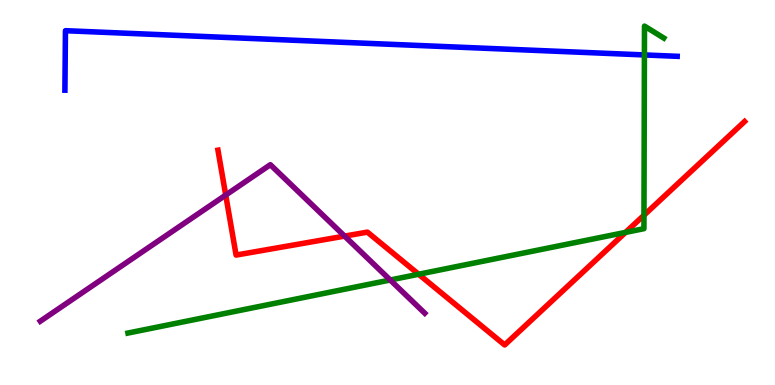[{'lines': ['blue', 'red'], 'intersections': []}, {'lines': ['green', 'red'], 'intersections': [{'x': 5.4, 'y': 2.88}, {'x': 8.07, 'y': 3.96}, {'x': 8.31, 'y': 4.41}]}, {'lines': ['purple', 'red'], 'intersections': [{'x': 2.91, 'y': 4.93}, {'x': 4.45, 'y': 3.87}]}, {'lines': ['blue', 'green'], 'intersections': [{'x': 8.31, 'y': 8.57}]}, {'lines': ['blue', 'purple'], 'intersections': []}, {'lines': ['green', 'purple'], 'intersections': [{'x': 5.04, 'y': 2.73}]}]